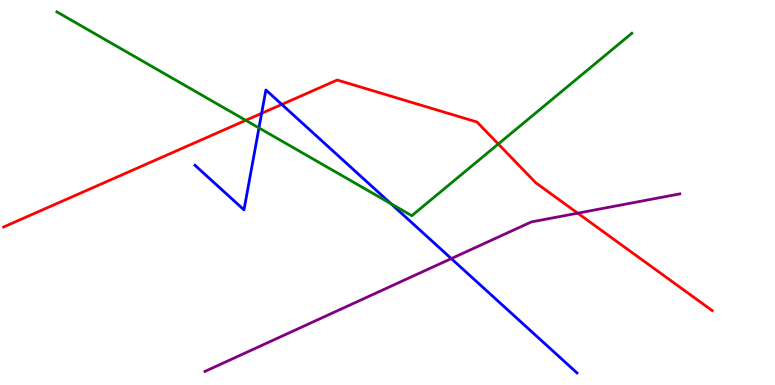[{'lines': ['blue', 'red'], 'intersections': [{'x': 3.38, 'y': 7.06}, {'x': 3.64, 'y': 7.29}]}, {'lines': ['green', 'red'], 'intersections': [{'x': 3.17, 'y': 6.87}, {'x': 6.43, 'y': 6.26}]}, {'lines': ['purple', 'red'], 'intersections': [{'x': 7.45, 'y': 4.46}]}, {'lines': ['blue', 'green'], 'intersections': [{'x': 3.34, 'y': 6.68}, {'x': 5.05, 'y': 4.71}]}, {'lines': ['blue', 'purple'], 'intersections': [{'x': 5.82, 'y': 3.28}]}, {'lines': ['green', 'purple'], 'intersections': []}]